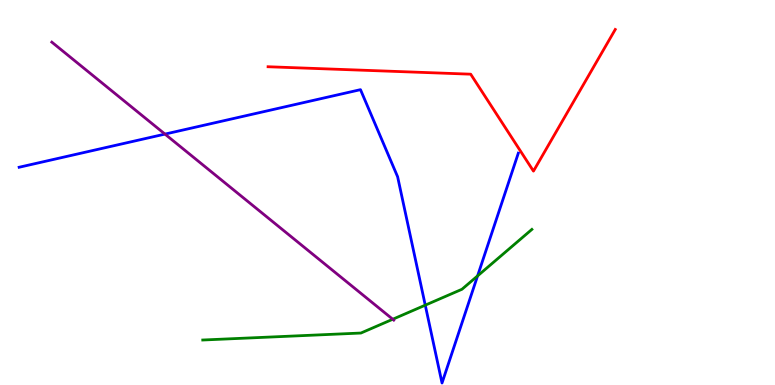[{'lines': ['blue', 'red'], 'intersections': []}, {'lines': ['green', 'red'], 'intersections': []}, {'lines': ['purple', 'red'], 'intersections': []}, {'lines': ['blue', 'green'], 'intersections': [{'x': 5.49, 'y': 2.07}, {'x': 6.16, 'y': 2.83}]}, {'lines': ['blue', 'purple'], 'intersections': [{'x': 2.13, 'y': 6.52}]}, {'lines': ['green', 'purple'], 'intersections': [{'x': 5.07, 'y': 1.71}]}]